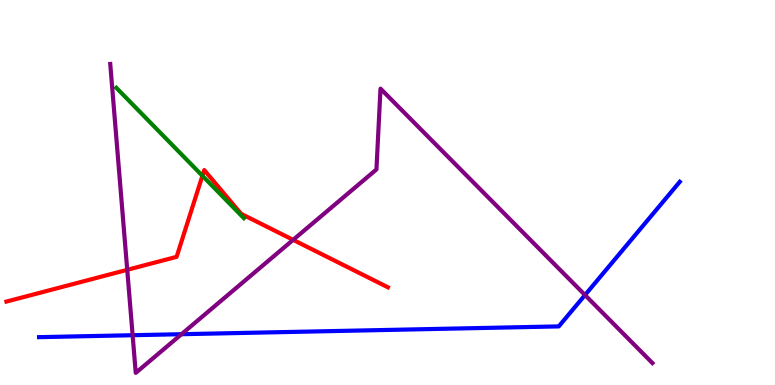[{'lines': ['blue', 'red'], 'intersections': []}, {'lines': ['green', 'red'], 'intersections': [{'x': 2.61, 'y': 5.43}]}, {'lines': ['purple', 'red'], 'intersections': [{'x': 1.64, 'y': 2.99}, {'x': 3.78, 'y': 3.77}]}, {'lines': ['blue', 'green'], 'intersections': []}, {'lines': ['blue', 'purple'], 'intersections': [{'x': 1.71, 'y': 1.29}, {'x': 2.34, 'y': 1.32}, {'x': 7.55, 'y': 2.34}]}, {'lines': ['green', 'purple'], 'intersections': []}]